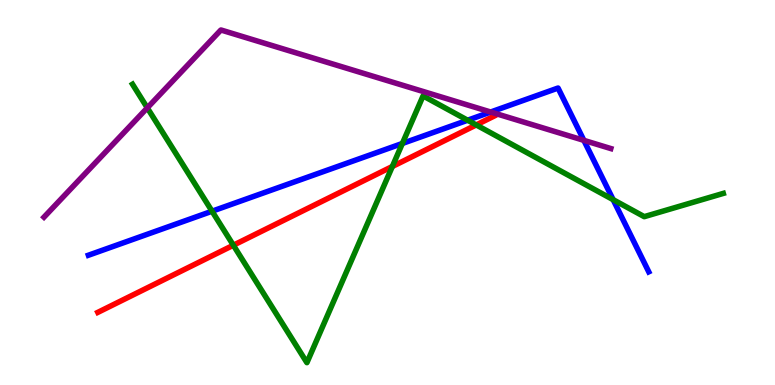[{'lines': ['blue', 'red'], 'intersections': []}, {'lines': ['green', 'red'], 'intersections': [{'x': 3.01, 'y': 3.63}, {'x': 5.06, 'y': 5.68}, {'x': 6.15, 'y': 6.76}]}, {'lines': ['purple', 'red'], 'intersections': []}, {'lines': ['blue', 'green'], 'intersections': [{'x': 2.74, 'y': 4.51}, {'x': 5.19, 'y': 6.27}, {'x': 6.03, 'y': 6.88}, {'x': 7.91, 'y': 4.81}]}, {'lines': ['blue', 'purple'], 'intersections': [{'x': 6.33, 'y': 7.09}, {'x': 7.53, 'y': 6.35}]}, {'lines': ['green', 'purple'], 'intersections': [{'x': 1.9, 'y': 7.2}]}]